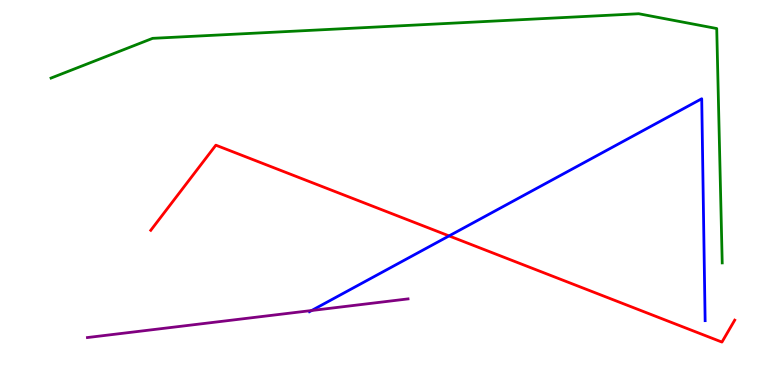[{'lines': ['blue', 'red'], 'intersections': [{'x': 5.79, 'y': 3.87}]}, {'lines': ['green', 'red'], 'intersections': []}, {'lines': ['purple', 'red'], 'intersections': []}, {'lines': ['blue', 'green'], 'intersections': []}, {'lines': ['blue', 'purple'], 'intersections': [{'x': 4.02, 'y': 1.93}]}, {'lines': ['green', 'purple'], 'intersections': []}]